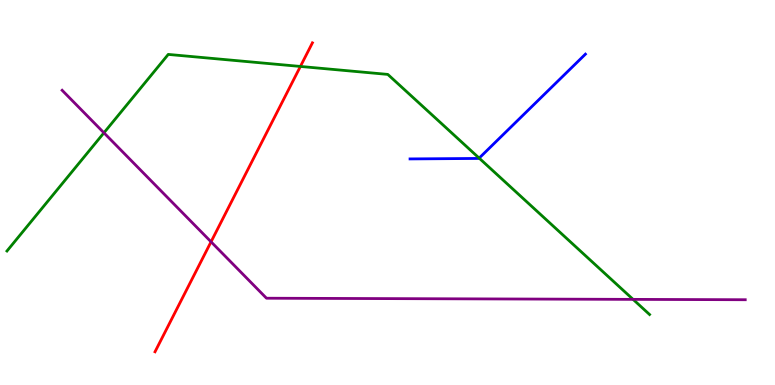[{'lines': ['blue', 'red'], 'intersections': []}, {'lines': ['green', 'red'], 'intersections': [{'x': 3.88, 'y': 8.27}]}, {'lines': ['purple', 'red'], 'intersections': [{'x': 2.72, 'y': 3.72}]}, {'lines': ['blue', 'green'], 'intersections': [{'x': 6.18, 'y': 5.89}]}, {'lines': ['blue', 'purple'], 'intersections': []}, {'lines': ['green', 'purple'], 'intersections': [{'x': 1.34, 'y': 6.55}, {'x': 8.17, 'y': 2.22}]}]